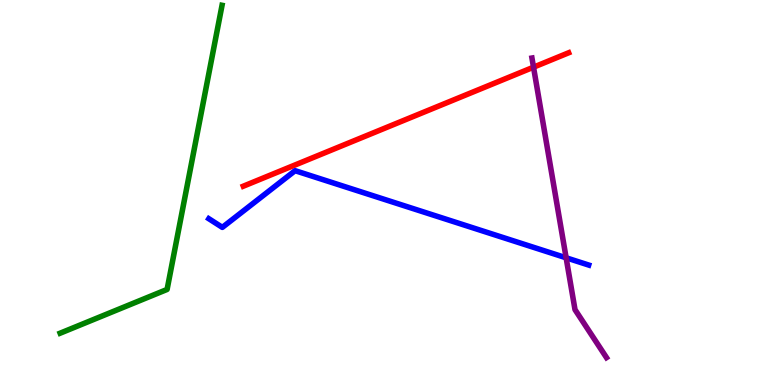[{'lines': ['blue', 'red'], 'intersections': []}, {'lines': ['green', 'red'], 'intersections': []}, {'lines': ['purple', 'red'], 'intersections': [{'x': 6.88, 'y': 8.25}]}, {'lines': ['blue', 'green'], 'intersections': []}, {'lines': ['blue', 'purple'], 'intersections': [{'x': 7.3, 'y': 3.3}]}, {'lines': ['green', 'purple'], 'intersections': []}]